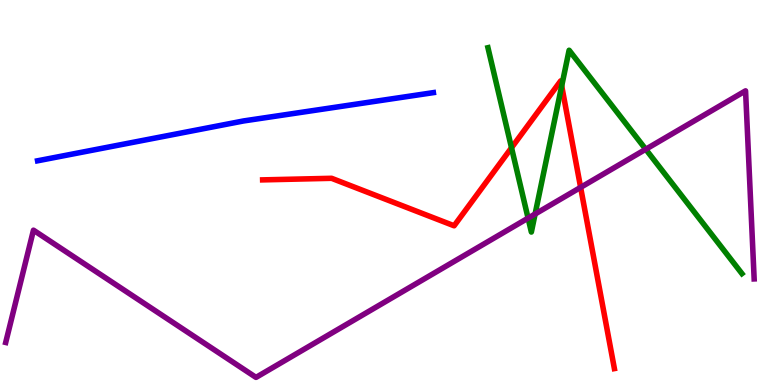[{'lines': ['blue', 'red'], 'intersections': []}, {'lines': ['green', 'red'], 'intersections': [{'x': 6.6, 'y': 6.16}, {'x': 7.25, 'y': 7.77}]}, {'lines': ['purple', 'red'], 'intersections': [{'x': 7.49, 'y': 5.13}]}, {'lines': ['blue', 'green'], 'intersections': []}, {'lines': ['blue', 'purple'], 'intersections': []}, {'lines': ['green', 'purple'], 'intersections': [{'x': 6.81, 'y': 4.33}, {'x': 6.9, 'y': 4.44}, {'x': 8.33, 'y': 6.12}]}]